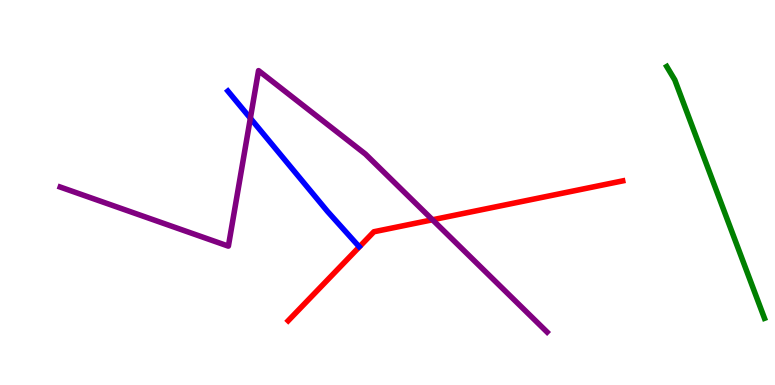[{'lines': ['blue', 'red'], 'intersections': []}, {'lines': ['green', 'red'], 'intersections': []}, {'lines': ['purple', 'red'], 'intersections': [{'x': 5.58, 'y': 4.29}]}, {'lines': ['blue', 'green'], 'intersections': []}, {'lines': ['blue', 'purple'], 'intersections': [{'x': 3.23, 'y': 6.93}]}, {'lines': ['green', 'purple'], 'intersections': []}]